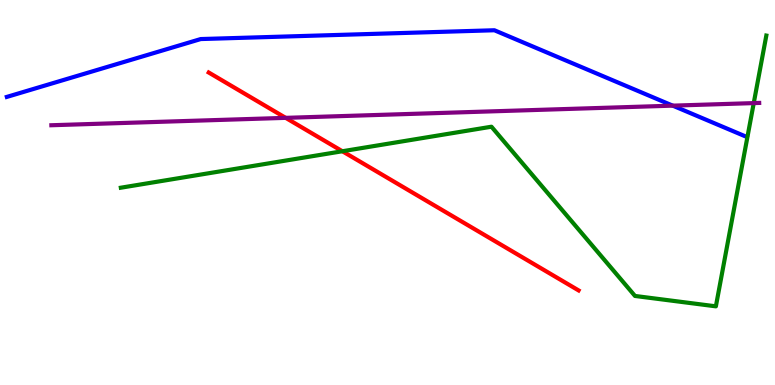[{'lines': ['blue', 'red'], 'intersections': []}, {'lines': ['green', 'red'], 'intersections': [{'x': 4.42, 'y': 6.07}]}, {'lines': ['purple', 'red'], 'intersections': [{'x': 3.69, 'y': 6.94}]}, {'lines': ['blue', 'green'], 'intersections': []}, {'lines': ['blue', 'purple'], 'intersections': [{'x': 8.68, 'y': 7.26}]}, {'lines': ['green', 'purple'], 'intersections': [{'x': 9.73, 'y': 7.32}]}]